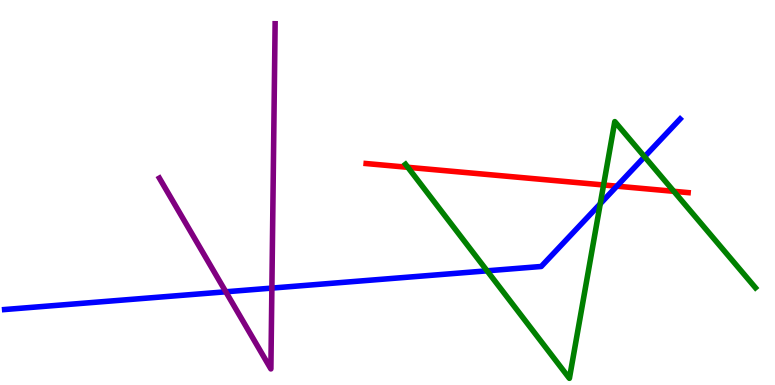[{'lines': ['blue', 'red'], 'intersections': [{'x': 7.96, 'y': 5.16}]}, {'lines': ['green', 'red'], 'intersections': [{'x': 5.26, 'y': 5.65}, {'x': 7.79, 'y': 5.2}, {'x': 8.69, 'y': 5.03}]}, {'lines': ['purple', 'red'], 'intersections': []}, {'lines': ['blue', 'green'], 'intersections': [{'x': 6.28, 'y': 2.97}, {'x': 7.75, 'y': 4.71}, {'x': 8.32, 'y': 5.93}]}, {'lines': ['blue', 'purple'], 'intersections': [{'x': 2.91, 'y': 2.42}, {'x': 3.51, 'y': 2.52}]}, {'lines': ['green', 'purple'], 'intersections': []}]